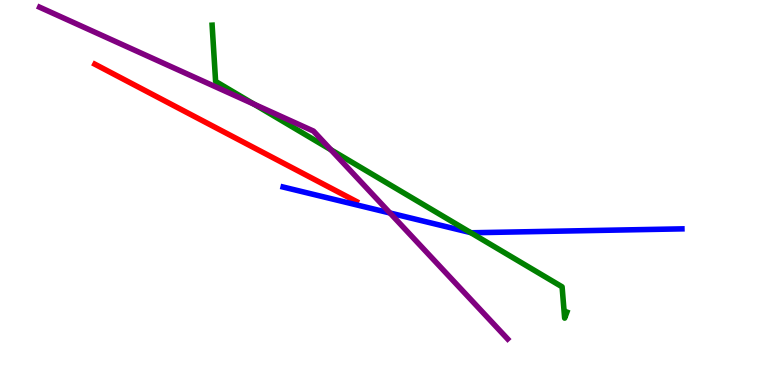[{'lines': ['blue', 'red'], 'intersections': []}, {'lines': ['green', 'red'], 'intersections': []}, {'lines': ['purple', 'red'], 'intersections': []}, {'lines': ['blue', 'green'], 'intersections': [{'x': 6.07, 'y': 3.96}]}, {'lines': ['blue', 'purple'], 'intersections': [{'x': 5.03, 'y': 4.47}]}, {'lines': ['green', 'purple'], 'intersections': [{'x': 3.28, 'y': 7.29}, {'x': 4.27, 'y': 6.11}]}]